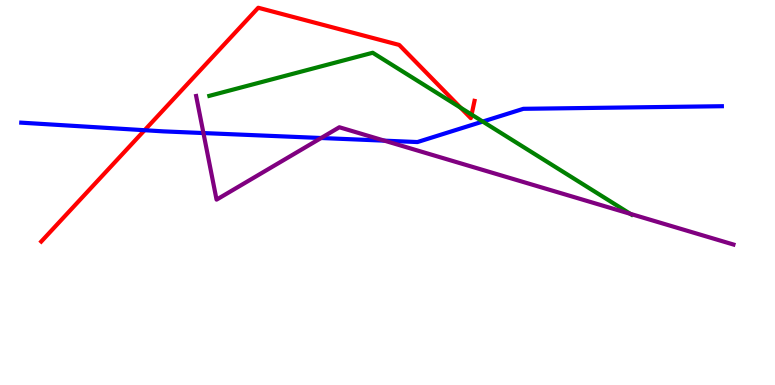[{'lines': ['blue', 'red'], 'intersections': [{'x': 1.87, 'y': 6.62}]}, {'lines': ['green', 'red'], 'intersections': [{'x': 5.94, 'y': 7.2}, {'x': 6.09, 'y': 7.02}]}, {'lines': ['purple', 'red'], 'intersections': []}, {'lines': ['blue', 'green'], 'intersections': [{'x': 6.23, 'y': 6.84}]}, {'lines': ['blue', 'purple'], 'intersections': [{'x': 2.63, 'y': 6.54}, {'x': 4.14, 'y': 6.42}, {'x': 4.96, 'y': 6.35}]}, {'lines': ['green', 'purple'], 'intersections': [{'x': 8.13, 'y': 4.45}]}]